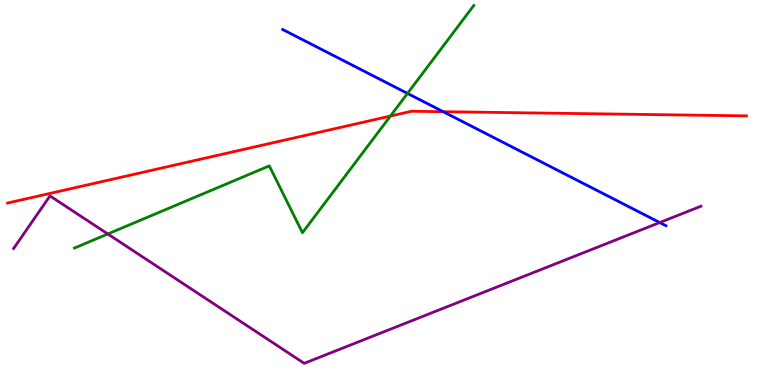[{'lines': ['blue', 'red'], 'intersections': [{'x': 5.72, 'y': 7.1}]}, {'lines': ['green', 'red'], 'intersections': [{'x': 5.04, 'y': 6.99}]}, {'lines': ['purple', 'red'], 'intersections': []}, {'lines': ['blue', 'green'], 'intersections': [{'x': 5.26, 'y': 7.57}]}, {'lines': ['blue', 'purple'], 'intersections': [{'x': 8.51, 'y': 4.22}]}, {'lines': ['green', 'purple'], 'intersections': [{'x': 1.39, 'y': 3.92}]}]